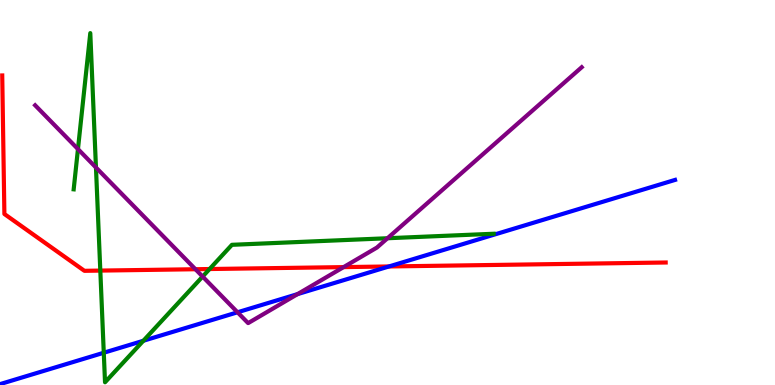[{'lines': ['blue', 'red'], 'intersections': [{'x': 5.02, 'y': 3.08}]}, {'lines': ['green', 'red'], 'intersections': [{'x': 1.29, 'y': 2.97}, {'x': 2.7, 'y': 3.01}]}, {'lines': ['purple', 'red'], 'intersections': [{'x': 2.52, 'y': 3.01}, {'x': 4.43, 'y': 3.06}]}, {'lines': ['blue', 'green'], 'intersections': [{'x': 1.34, 'y': 0.838}, {'x': 1.85, 'y': 1.15}]}, {'lines': ['blue', 'purple'], 'intersections': [{'x': 3.06, 'y': 1.89}, {'x': 3.84, 'y': 2.36}]}, {'lines': ['green', 'purple'], 'intersections': [{'x': 1.01, 'y': 6.13}, {'x': 1.24, 'y': 5.65}, {'x': 2.61, 'y': 2.82}, {'x': 5.0, 'y': 3.81}]}]